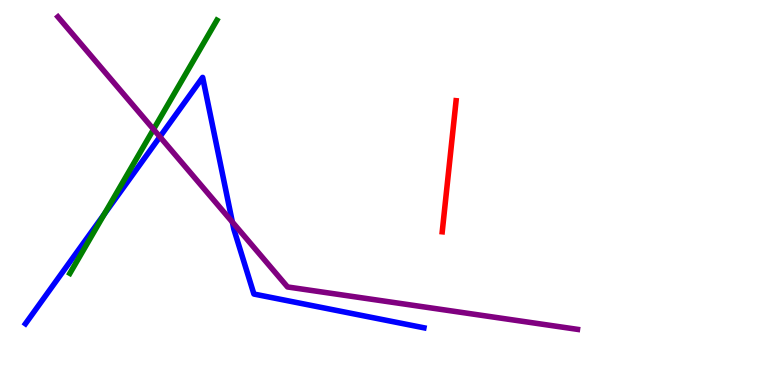[{'lines': ['blue', 'red'], 'intersections': []}, {'lines': ['green', 'red'], 'intersections': []}, {'lines': ['purple', 'red'], 'intersections': []}, {'lines': ['blue', 'green'], 'intersections': [{'x': 1.35, 'y': 4.44}]}, {'lines': ['blue', 'purple'], 'intersections': [{'x': 2.06, 'y': 6.45}, {'x': 3.0, 'y': 4.23}]}, {'lines': ['green', 'purple'], 'intersections': [{'x': 1.98, 'y': 6.64}]}]